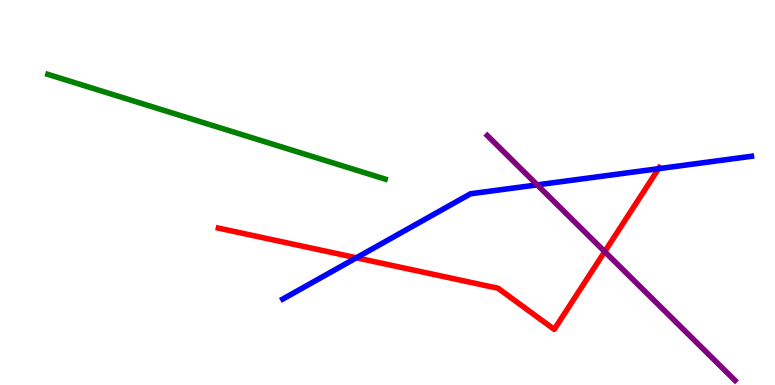[{'lines': ['blue', 'red'], 'intersections': [{'x': 4.6, 'y': 3.3}, {'x': 8.5, 'y': 5.62}]}, {'lines': ['green', 'red'], 'intersections': []}, {'lines': ['purple', 'red'], 'intersections': [{'x': 7.8, 'y': 3.46}]}, {'lines': ['blue', 'green'], 'intersections': []}, {'lines': ['blue', 'purple'], 'intersections': [{'x': 6.93, 'y': 5.2}]}, {'lines': ['green', 'purple'], 'intersections': []}]